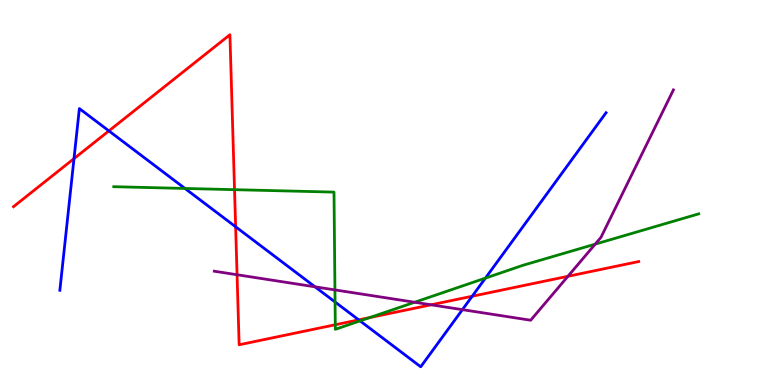[{'lines': ['blue', 'red'], 'intersections': [{'x': 0.955, 'y': 5.88}, {'x': 1.41, 'y': 6.6}, {'x': 3.04, 'y': 4.11}, {'x': 4.63, 'y': 1.69}, {'x': 6.09, 'y': 2.31}]}, {'lines': ['green', 'red'], 'intersections': [{'x': 3.03, 'y': 5.07}, {'x': 4.33, 'y': 1.56}, {'x': 4.77, 'y': 1.75}]}, {'lines': ['purple', 'red'], 'intersections': [{'x': 3.06, 'y': 2.86}, {'x': 5.56, 'y': 2.08}, {'x': 7.33, 'y': 2.82}]}, {'lines': ['blue', 'green'], 'intersections': [{'x': 2.39, 'y': 5.11}, {'x': 4.32, 'y': 2.16}, {'x': 4.65, 'y': 1.67}, {'x': 6.26, 'y': 2.78}]}, {'lines': ['blue', 'purple'], 'intersections': [{'x': 4.06, 'y': 2.55}, {'x': 5.97, 'y': 1.96}]}, {'lines': ['green', 'purple'], 'intersections': [{'x': 4.32, 'y': 2.47}, {'x': 5.35, 'y': 2.15}, {'x': 7.68, 'y': 3.66}]}]